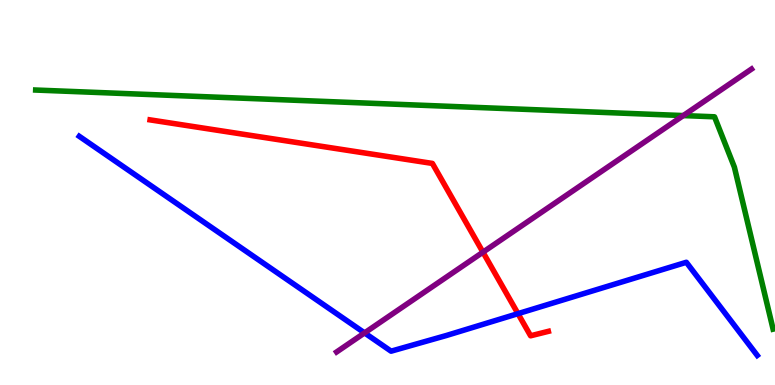[{'lines': ['blue', 'red'], 'intersections': [{'x': 6.68, 'y': 1.85}]}, {'lines': ['green', 'red'], 'intersections': []}, {'lines': ['purple', 'red'], 'intersections': [{'x': 6.23, 'y': 3.45}]}, {'lines': ['blue', 'green'], 'intersections': []}, {'lines': ['blue', 'purple'], 'intersections': [{'x': 4.7, 'y': 1.35}]}, {'lines': ['green', 'purple'], 'intersections': [{'x': 8.82, 'y': 7.0}]}]